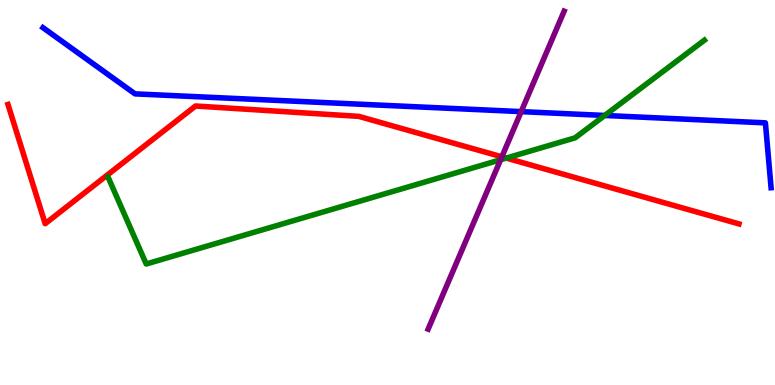[{'lines': ['blue', 'red'], 'intersections': []}, {'lines': ['green', 'red'], 'intersections': [{'x': 6.53, 'y': 5.89}]}, {'lines': ['purple', 'red'], 'intersections': [{'x': 6.48, 'y': 5.93}]}, {'lines': ['blue', 'green'], 'intersections': [{'x': 7.8, 'y': 7.0}]}, {'lines': ['blue', 'purple'], 'intersections': [{'x': 6.72, 'y': 7.1}]}, {'lines': ['green', 'purple'], 'intersections': [{'x': 6.46, 'y': 5.85}]}]